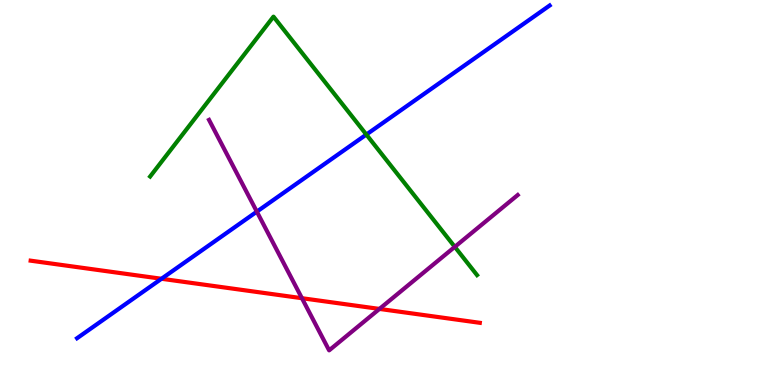[{'lines': ['blue', 'red'], 'intersections': [{'x': 2.08, 'y': 2.76}]}, {'lines': ['green', 'red'], 'intersections': []}, {'lines': ['purple', 'red'], 'intersections': [{'x': 3.9, 'y': 2.25}, {'x': 4.9, 'y': 1.98}]}, {'lines': ['blue', 'green'], 'intersections': [{'x': 4.73, 'y': 6.51}]}, {'lines': ['blue', 'purple'], 'intersections': [{'x': 3.31, 'y': 4.5}]}, {'lines': ['green', 'purple'], 'intersections': [{'x': 5.87, 'y': 3.59}]}]